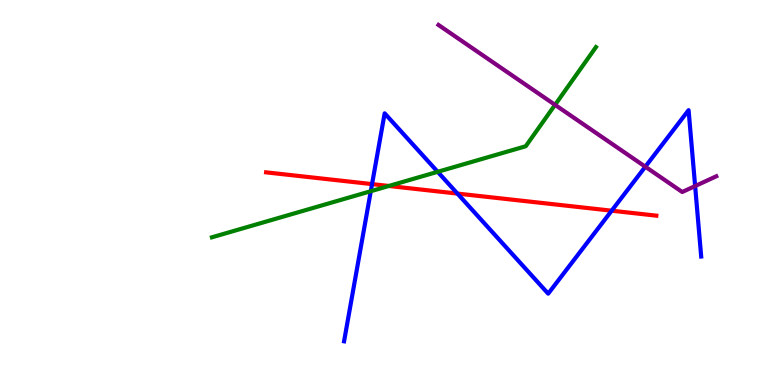[{'lines': ['blue', 'red'], 'intersections': [{'x': 4.8, 'y': 5.22}, {'x': 5.9, 'y': 4.97}, {'x': 7.89, 'y': 4.53}]}, {'lines': ['green', 'red'], 'intersections': [{'x': 5.02, 'y': 5.17}]}, {'lines': ['purple', 'red'], 'intersections': []}, {'lines': ['blue', 'green'], 'intersections': [{'x': 4.78, 'y': 5.03}, {'x': 5.65, 'y': 5.54}]}, {'lines': ['blue', 'purple'], 'intersections': [{'x': 8.33, 'y': 5.67}, {'x': 8.97, 'y': 5.17}]}, {'lines': ['green', 'purple'], 'intersections': [{'x': 7.16, 'y': 7.28}]}]